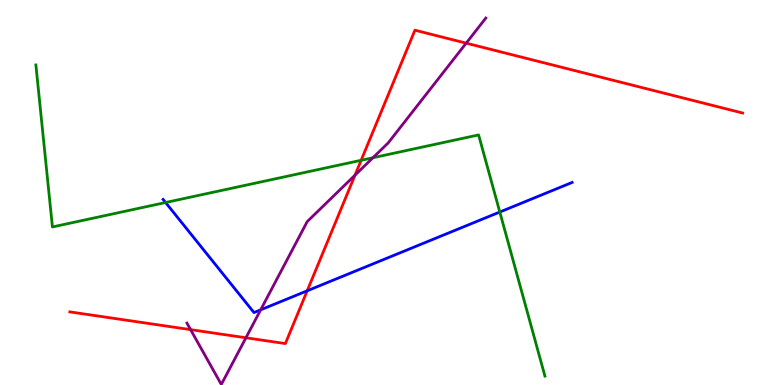[{'lines': ['blue', 'red'], 'intersections': [{'x': 3.96, 'y': 2.45}]}, {'lines': ['green', 'red'], 'intersections': [{'x': 4.66, 'y': 5.84}]}, {'lines': ['purple', 'red'], 'intersections': [{'x': 2.46, 'y': 1.44}, {'x': 3.17, 'y': 1.23}, {'x': 4.58, 'y': 5.45}, {'x': 6.02, 'y': 8.88}]}, {'lines': ['blue', 'green'], 'intersections': [{'x': 2.14, 'y': 4.74}, {'x': 6.45, 'y': 4.49}]}, {'lines': ['blue', 'purple'], 'intersections': [{'x': 3.36, 'y': 1.95}]}, {'lines': ['green', 'purple'], 'intersections': [{'x': 4.81, 'y': 5.9}]}]